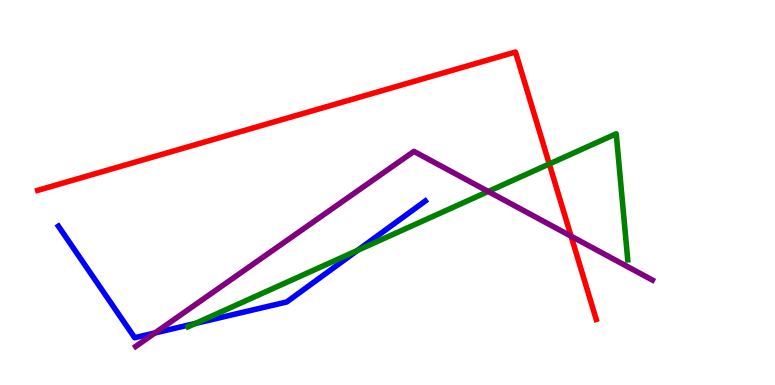[{'lines': ['blue', 'red'], 'intersections': []}, {'lines': ['green', 'red'], 'intersections': [{'x': 7.09, 'y': 5.74}]}, {'lines': ['purple', 'red'], 'intersections': [{'x': 7.37, 'y': 3.86}]}, {'lines': ['blue', 'green'], 'intersections': [{'x': 2.52, 'y': 1.6}, {'x': 4.61, 'y': 3.5}]}, {'lines': ['blue', 'purple'], 'intersections': [{'x': 2.0, 'y': 1.35}]}, {'lines': ['green', 'purple'], 'intersections': [{'x': 6.3, 'y': 5.03}]}]